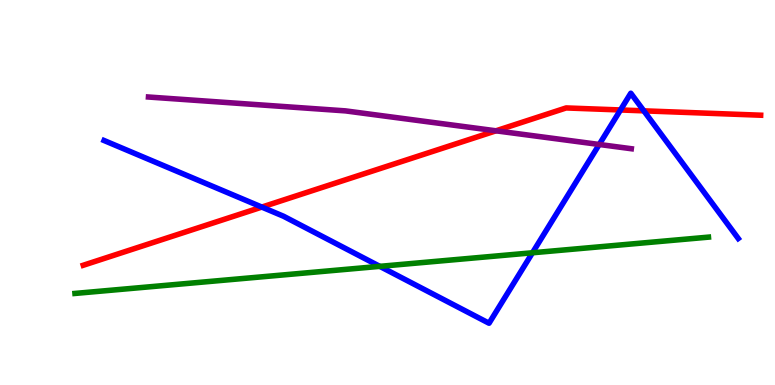[{'lines': ['blue', 'red'], 'intersections': [{'x': 3.38, 'y': 4.62}, {'x': 8.01, 'y': 7.14}, {'x': 8.31, 'y': 7.12}]}, {'lines': ['green', 'red'], 'intersections': []}, {'lines': ['purple', 'red'], 'intersections': [{'x': 6.4, 'y': 6.6}]}, {'lines': ['blue', 'green'], 'intersections': [{'x': 4.9, 'y': 3.08}, {'x': 6.87, 'y': 3.43}]}, {'lines': ['blue', 'purple'], 'intersections': [{'x': 7.73, 'y': 6.25}]}, {'lines': ['green', 'purple'], 'intersections': []}]